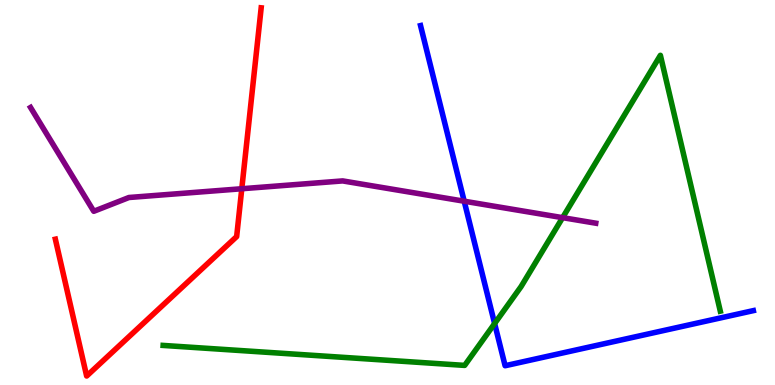[{'lines': ['blue', 'red'], 'intersections': []}, {'lines': ['green', 'red'], 'intersections': []}, {'lines': ['purple', 'red'], 'intersections': [{'x': 3.12, 'y': 5.1}]}, {'lines': ['blue', 'green'], 'intersections': [{'x': 6.38, 'y': 1.6}]}, {'lines': ['blue', 'purple'], 'intersections': [{'x': 5.99, 'y': 4.77}]}, {'lines': ['green', 'purple'], 'intersections': [{'x': 7.26, 'y': 4.35}]}]